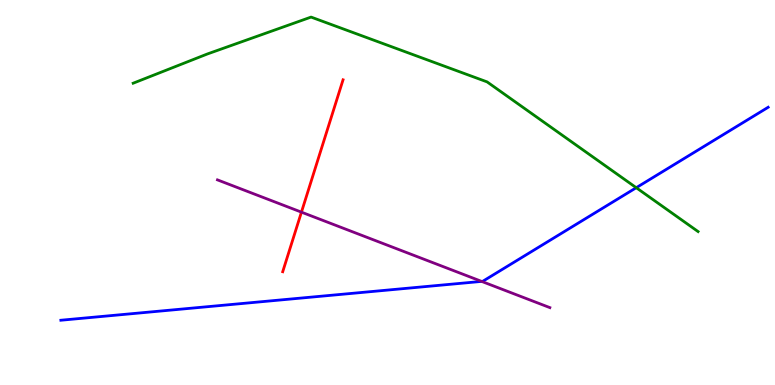[{'lines': ['blue', 'red'], 'intersections': []}, {'lines': ['green', 'red'], 'intersections': []}, {'lines': ['purple', 'red'], 'intersections': [{'x': 3.89, 'y': 4.49}]}, {'lines': ['blue', 'green'], 'intersections': [{'x': 8.21, 'y': 5.12}]}, {'lines': ['blue', 'purple'], 'intersections': [{'x': 6.21, 'y': 2.69}]}, {'lines': ['green', 'purple'], 'intersections': []}]